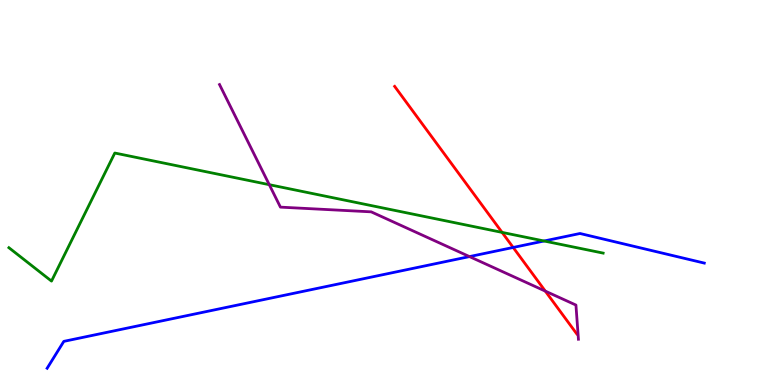[{'lines': ['blue', 'red'], 'intersections': [{'x': 6.62, 'y': 3.57}]}, {'lines': ['green', 'red'], 'intersections': [{'x': 6.48, 'y': 3.96}]}, {'lines': ['purple', 'red'], 'intersections': [{'x': 7.04, 'y': 2.44}]}, {'lines': ['blue', 'green'], 'intersections': [{'x': 7.02, 'y': 3.74}]}, {'lines': ['blue', 'purple'], 'intersections': [{'x': 6.06, 'y': 3.34}]}, {'lines': ['green', 'purple'], 'intersections': [{'x': 3.47, 'y': 5.2}]}]